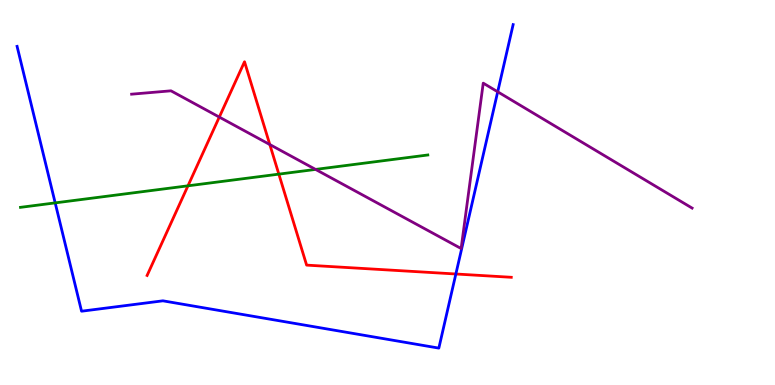[{'lines': ['blue', 'red'], 'intersections': [{'x': 5.88, 'y': 2.88}]}, {'lines': ['green', 'red'], 'intersections': [{'x': 2.43, 'y': 5.17}, {'x': 3.6, 'y': 5.48}]}, {'lines': ['purple', 'red'], 'intersections': [{'x': 2.83, 'y': 6.96}, {'x': 3.48, 'y': 6.25}]}, {'lines': ['blue', 'green'], 'intersections': [{'x': 0.712, 'y': 4.73}]}, {'lines': ['blue', 'purple'], 'intersections': [{'x': 6.42, 'y': 7.62}]}, {'lines': ['green', 'purple'], 'intersections': [{'x': 4.07, 'y': 5.6}]}]